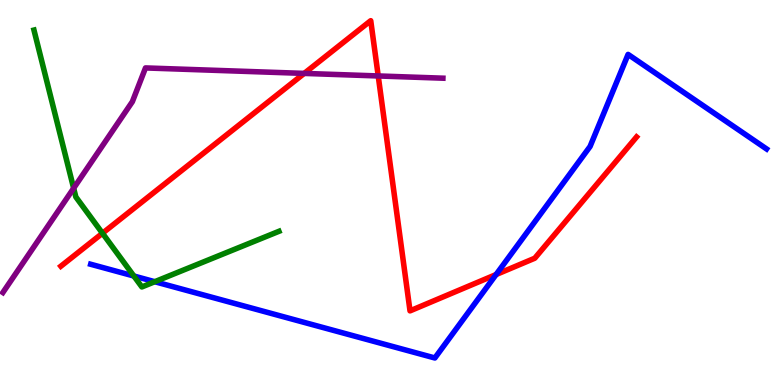[{'lines': ['blue', 'red'], 'intersections': [{'x': 6.4, 'y': 2.87}]}, {'lines': ['green', 'red'], 'intersections': [{'x': 1.32, 'y': 3.94}]}, {'lines': ['purple', 'red'], 'intersections': [{'x': 3.93, 'y': 8.09}, {'x': 4.88, 'y': 8.03}]}, {'lines': ['blue', 'green'], 'intersections': [{'x': 1.73, 'y': 2.83}, {'x': 2.0, 'y': 2.68}]}, {'lines': ['blue', 'purple'], 'intersections': []}, {'lines': ['green', 'purple'], 'intersections': [{'x': 0.95, 'y': 5.11}]}]